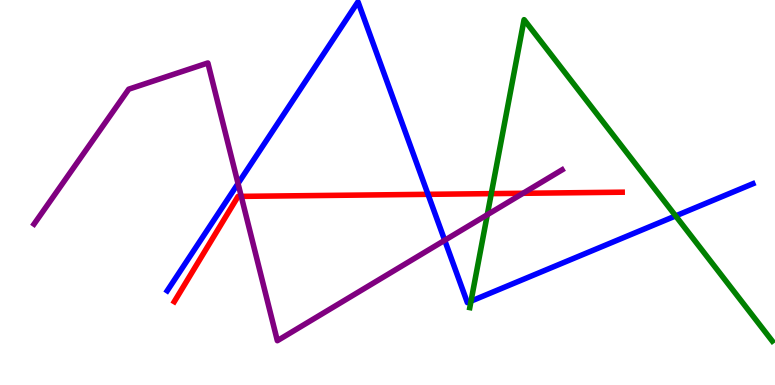[{'lines': ['blue', 'red'], 'intersections': [{'x': 5.52, 'y': 4.95}]}, {'lines': ['green', 'red'], 'intersections': [{'x': 6.34, 'y': 4.97}]}, {'lines': ['purple', 'red'], 'intersections': [{'x': 3.11, 'y': 4.9}, {'x': 6.75, 'y': 4.98}]}, {'lines': ['blue', 'green'], 'intersections': [{'x': 6.08, 'y': 2.18}, {'x': 8.72, 'y': 4.39}]}, {'lines': ['blue', 'purple'], 'intersections': [{'x': 3.07, 'y': 5.23}, {'x': 5.74, 'y': 3.76}]}, {'lines': ['green', 'purple'], 'intersections': [{'x': 6.29, 'y': 4.42}]}]